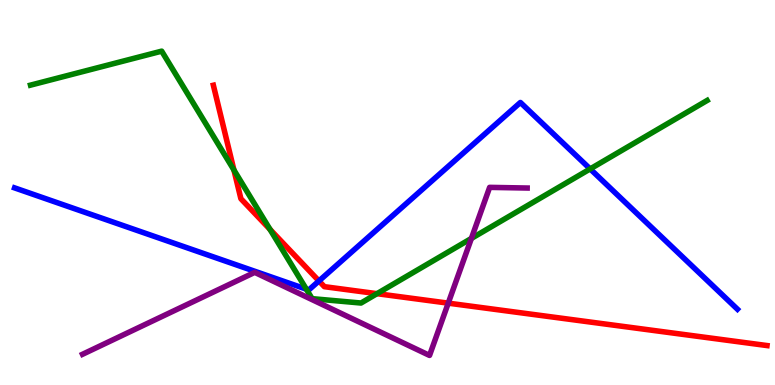[{'lines': ['blue', 'red'], 'intersections': [{'x': 4.12, 'y': 2.7}]}, {'lines': ['green', 'red'], 'intersections': [{'x': 3.02, 'y': 5.58}, {'x': 3.48, 'y': 4.04}, {'x': 4.86, 'y': 2.37}]}, {'lines': ['purple', 'red'], 'intersections': [{'x': 5.78, 'y': 2.13}]}, {'lines': ['blue', 'green'], 'intersections': [{'x': 3.95, 'y': 2.49}, {'x': 7.61, 'y': 5.61}]}, {'lines': ['blue', 'purple'], 'intersections': []}, {'lines': ['green', 'purple'], 'intersections': [{'x': 6.08, 'y': 3.81}]}]